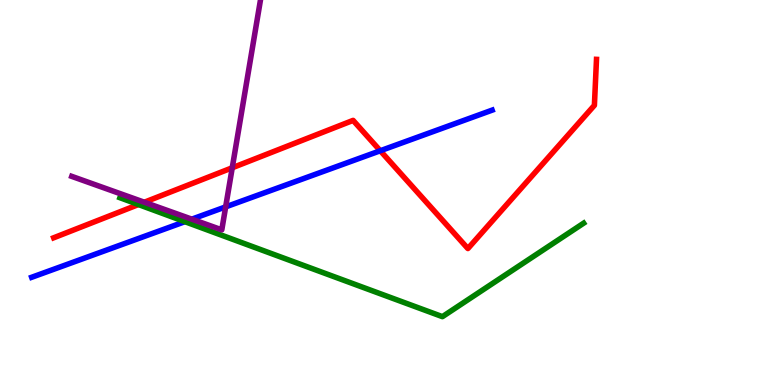[{'lines': ['blue', 'red'], 'intersections': [{'x': 4.91, 'y': 6.08}]}, {'lines': ['green', 'red'], 'intersections': [{'x': 1.79, 'y': 4.69}]}, {'lines': ['purple', 'red'], 'intersections': [{'x': 1.86, 'y': 4.75}, {'x': 3.0, 'y': 5.64}]}, {'lines': ['blue', 'green'], 'intersections': [{'x': 2.39, 'y': 4.24}]}, {'lines': ['blue', 'purple'], 'intersections': [{'x': 2.47, 'y': 4.31}, {'x': 2.91, 'y': 4.63}]}, {'lines': ['green', 'purple'], 'intersections': []}]